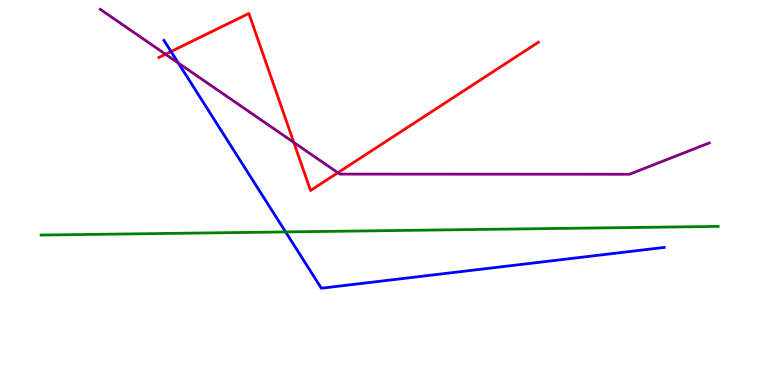[{'lines': ['blue', 'red'], 'intersections': [{'x': 2.21, 'y': 8.66}]}, {'lines': ['green', 'red'], 'intersections': []}, {'lines': ['purple', 'red'], 'intersections': [{'x': 2.14, 'y': 8.59}, {'x': 3.79, 'y': 6.3}, {'x': 4.36, 'y': 5.51}]}, {'lines': ['blue', 'green'], 'intersections': [{'x': 3.69, 'y': 3.98}]}, {'lines': ['blue', 'purple'], 'intersections': [{'x': 2.3, 'y': 8.36}]}, {'lines': ['green', 'purple'], 'intersections': []}]